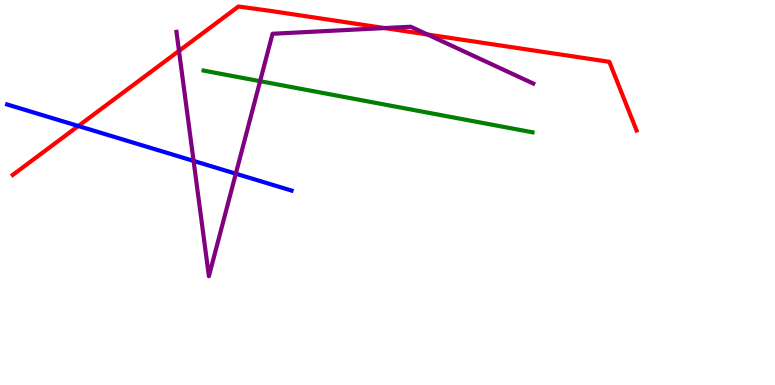[{'lines': ['blue', 'red'], 'intersections': [{'x': 1.01, 'y': 6.73}]}, {'lines': ['green', 'red'], 'intersections': []}, {'lines': ['purple', 'red'], 'intersections': [{'x': 2.31, 'y': 8.68}, {'x': 4.96, 'y': 9.27}, {'x': 5.52, 'y': 9.1}]}, {'lines': ['blue', 'green'], 'intersections': []}, {'lines': ['blue', 'purple'], 'intersections': [{'x': 2.5, 'y': 5.82}, {'x': 3.04, 'y': 5.49}]}, {'lines': ['green', 'purple'], 'intersections': [{'x': 3.36, 'y': 7.89}]}]